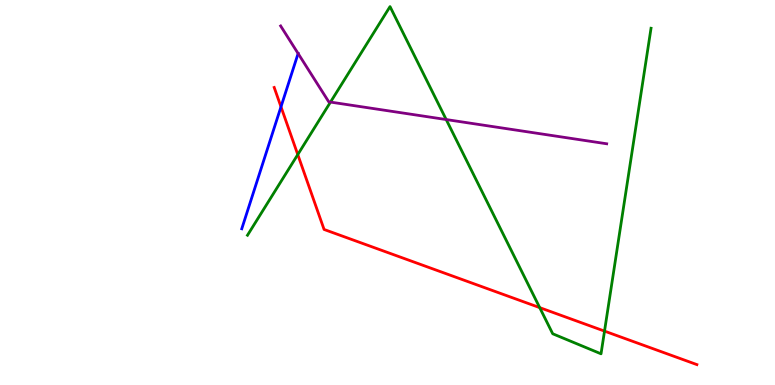[{'lines': ['blue', 'red'], 'intersections': [{'x': 3.63, 'y': 7.23}]}, {'lines': ['green', 'red'], 'intersections': [{'x': 3.84, 'y': 5.99}, {'x': 6.96, 'y': 2.01}, {'x': 7.8, 'y': 1.4}]}, {'lines': ['purple', 'red'], 'intersections': []}, {'lines': ['blue', 'green'], 'intersections': []}, {'lines': ['blue', 'purple'], 'intersections': [{'x': 3.85, 'y': 8.61}]}, {'lines': ['green', 'purple'], 'intersections': [{'x': 4.26, 'y': 7.35}, {'x': 5.76, 'y': 6.89}]}]